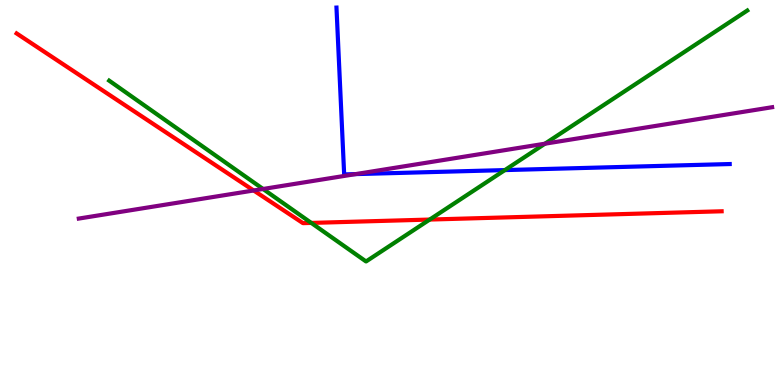[{'lines': ['blue', 'red'], 'intersections': []}, {'lines': ['green', 'red'], 'intersections': [{'x': 4.02, 'y': 4.21}, {'x': 5.54, 'y': 4.3}]}, {'lines': ['purple', 'red'], 'intersections': [{'x': 3.27, 'y': 5.05}]}, {'lines': ['blue', 'green'], 'intersections': [{'x': 6.51, 'y': 5.58}]}, {'lines': ['blue', 'purple'], 'intersections': [{'x': 4.59, 'y': 5.48}]}, {'lines': ['green', 'purple'], 'intersections': [{'x': 3.39, 'y': 5.09}, {'x': 7.03, 'y': 6.27}]}]